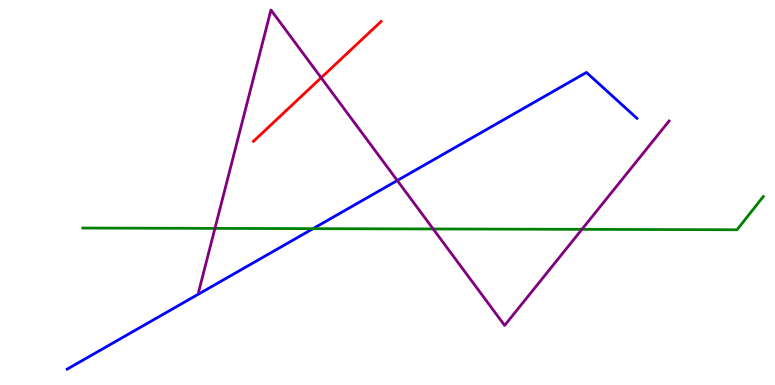[{'lines': ['blue', 'red'], 'intersections': []}, {'lines': ['green', 'red'], 'intersections': []}, {'lines': ['purple', 'red'], 'intersections': [{'x': 4.14, 'y': 7.98}]}, {'lines': ['blue', 'green'], 'intersections': [{'x': 4.04, 'y': 4.06}]}, {'lines': ['blue', 'purple'], 'intersections': [{'x': 5.13, 'y': 5.31}]}, {'lines': ['green', 'purple'], 'intersections': [{'x': 2.77, 'y': 4.07}, {'x': 5.59, 'y': 4.05}, {'x': 7.51, 'y': 4.04}]}]